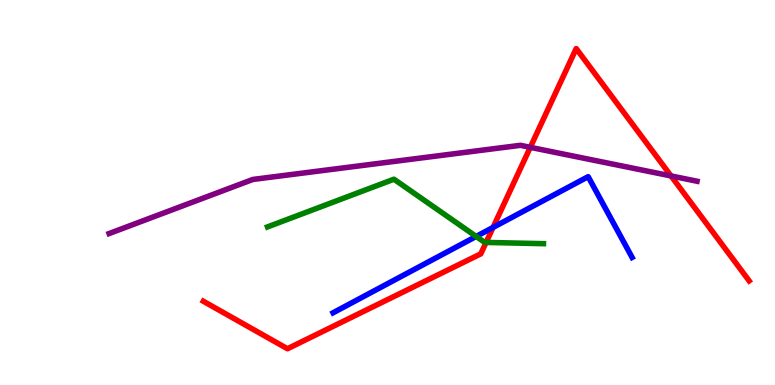[{'lines': ['blue', 'red'], 'intersections': [{'x': 6.36, 'y': 4.09}]}, {'lines': ['green', 'red'], 'intersections': [{'x': 6.27, 'y': 3.7}]}, {'lines': ['purple', 'red'], 'intersections': [{'x': 6.84, 'y': 6.17}, {'x': 8.66, 'y': 5.43}]}, {'lines': ['blue', 'green'], 'intersections': [{'x': 6.14, 'y': 3.86}]}, {'lines': ['blue', 'purple'], 'intersections': []}, {'lines': ['green', 'purple'], 'intersections': []}]